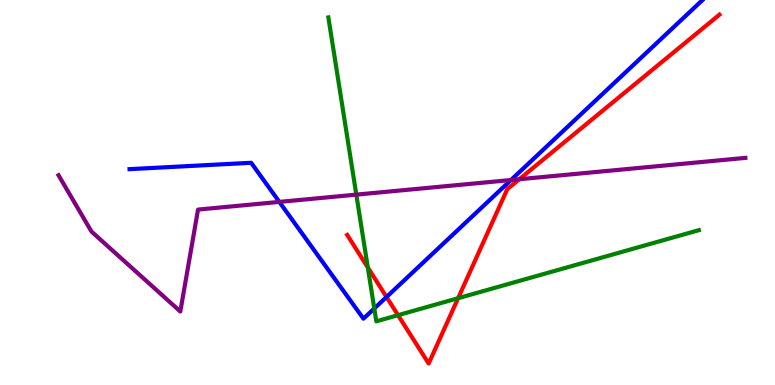[{'lines': ['blue', 'red'], 'intersections': [{'x': 4.99, 'y': 2.29}]}, {'lines': ['green', 'red'], 'intersections': [{'x': 4.75, 'y': 3.05}, {'x': 5.14, 'y': 1.81}, {'x': 5.91, 'y': 2.25}]}, {'lines': ['purple', 'red'], 'intersections': [{'x': 6.7, 'y': 5.34}]}, {'lines': ['blue', 'green'], 'intersections': [{'x': 4.83, 'y': 1.99}]}, {'lines': ['blue', 'purple'], 'intersections': [{'x': 3.6, 'y': 4.76}, {'x': 6.59, 'y': 5.32}]}, {'lines': ['green', 'purple'], 'intersections': [{'x': 4.6, 'y': 4.94}]}]